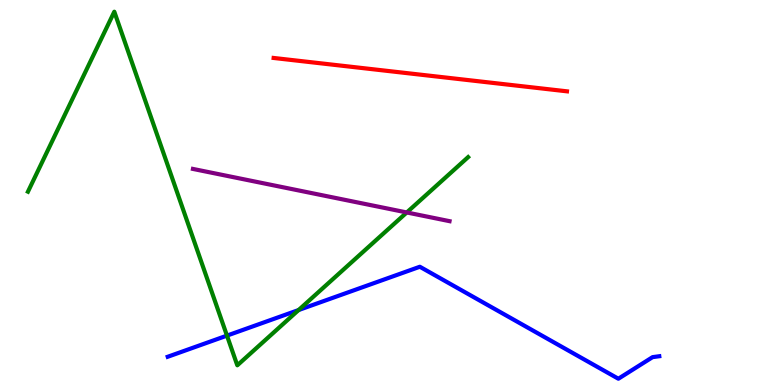[{'lines': ['blue', 'red'], 'intersections': []}, {'lines': ['green', 'red'], 'intersections': []}, {'lines': ['purple', 'red'], 'intersections': []}, {'lines': ['blue', 'green'], 'intersections': [{'x': 2.93, 'y': 1.28}, {'x': 3.85, 'y': 1.95}]}, {'lines': ['blue', 'purple'], 'intersections': []}, {'lines': ['green', 'purple'], 'intersections': [{'x': 5.25, 'y': 4.48}]}]